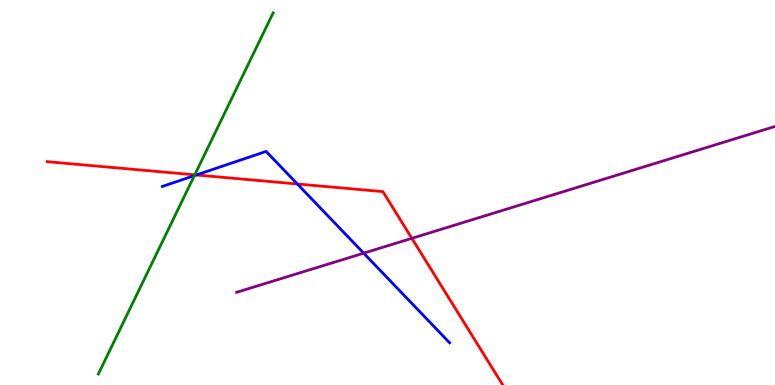[{'lines': ['blue', 'red'], 'intersections': [{'x': 2.53, 'y': 5.46}, {'x': 3.84, 'y': 5.22}]}, {'lines': ['green', 'red'], 'intersections': [{'x': 2.51, 'y': 5.46}]}, {'lines': ['purple', 'red'], 'intersections': [{'x': 5.31, 'y': 3.81}]}, {'lines': ['blue', 'green'], 'intersections': [{'x': 2.51, 'y': 5.44}]}, {'lines': ['blue', 'purple'], 'intersections': [{'x': 4.69, 'y': 3.42}]}, {'lines': ['green', 'purple'], 'intersections': []}]